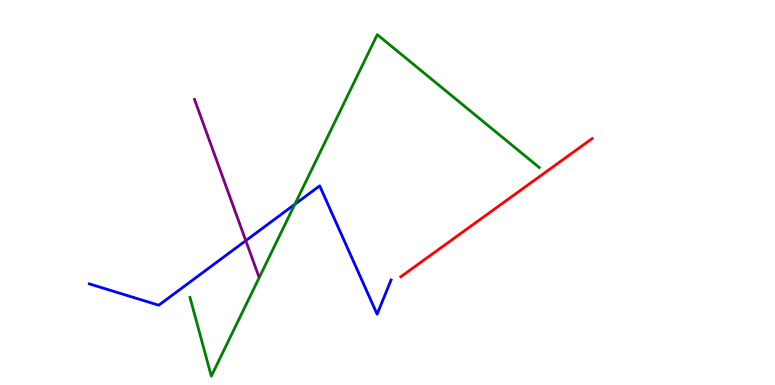[{'lines': ['blue', 'red'], 'intersections': []}, {'lines': ['green', 'red'], 'intersections': []}, {'lines': ['purple', 'red'], 'intersections': []}, {'lines': ['blue', 'green'], 'intersections': [{'x': 3.8, 'y': 4.69}]}, {'lines': ['blue', 'purple'], 'intersections': [{'x': 3.17, 'y': 3.75}]}, {'lines': ['green', 'purple'], 'intersections': []}]